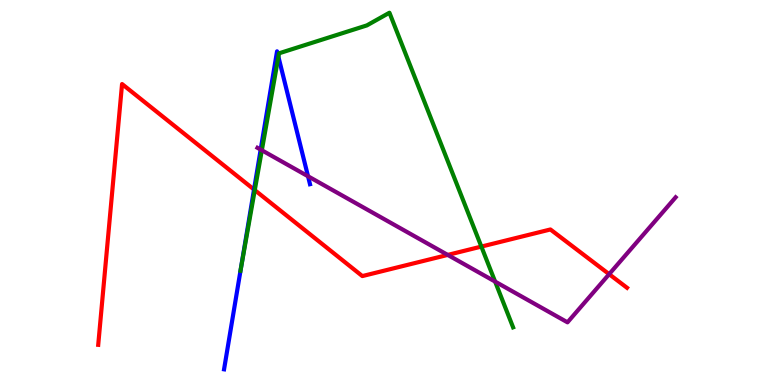[{'lines': ['blue', 'red'], 'intersections': [{'x': 3.28, 'y': 5.08}]}, {'lines': ['green', 'red'], 'intersections': [{'x': 3.29, 'y': 5.06}, {'x': 6.21, 'y': 3.6}]}, {'lines': ['purple', 'red'], 'intersections': [{'x': 5.78, 'y': 3.38}, {'x': 7.86, 'y': 2.88}]}, {'lines': ['blue', 'green'], 'intersections': [{'x': 3.59, 'y': 8.53}]}, {'lines': ['blue', 'purple'], 'intersections': [{'x': 3.36, 'y': 6.11}, {'x': 3.97, 'y': 5.42}]}, {'lines': ['green', 'purple'], 'intersections': [{'x': 3.38, 'y': 6.1}, {'x': 6.39, 'y': 2.69}]}]